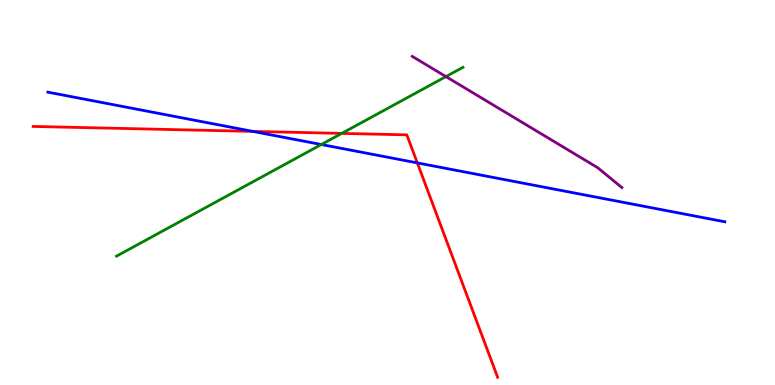[{'lines': ['blue', 'red'], 'intersections': [{'x': 3.26, 'y': 6.59}, {'x': 5.38, 'y': 5.77}]}, {'lines': ['green', 'red'], 'intersections': [{'x': 4.41, 'y': 6.54}]}, {'lines': ['purple', 'red'], 'intersections': []}, {'lines': ['blue', 'green'], 'intersections': [{'x': 4.15, 'y': 6.25}]}, {'lines': ['blue', 'purple'], 'intersections': []}, {'lines': ['green', 'purple'], 'intersections': [{'x': 5.75, 'y': 8.01}]}]